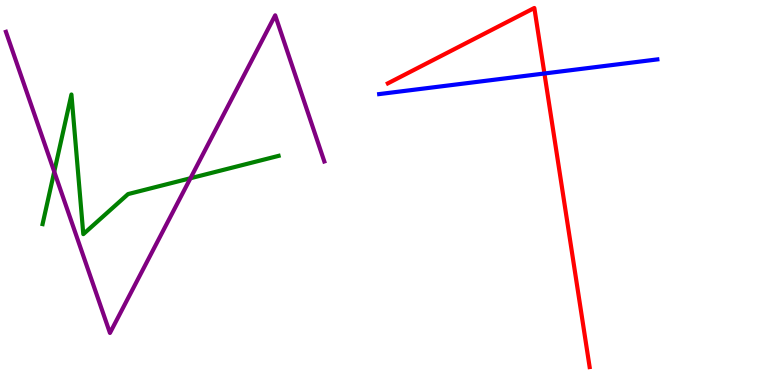[{'lines': ['blue', 'red'], 'intersections': [{'x': 7.02, 'y': 8.09}]}, {'lines': ['green', 'red'], 'intersections': []}, {'lines': ['purple', 'red'], 'intersections': []}, {'lines': ['blue', 'green'], 'intersections': []}, {'lines': ['blue', 'purple'], 'intersections': []}, {'lines': ['green', 'purple'], 'intersections': [{'x': 0.7, 'y': 5.54}, {'x': 2.46, 'y': 5.37}]}]